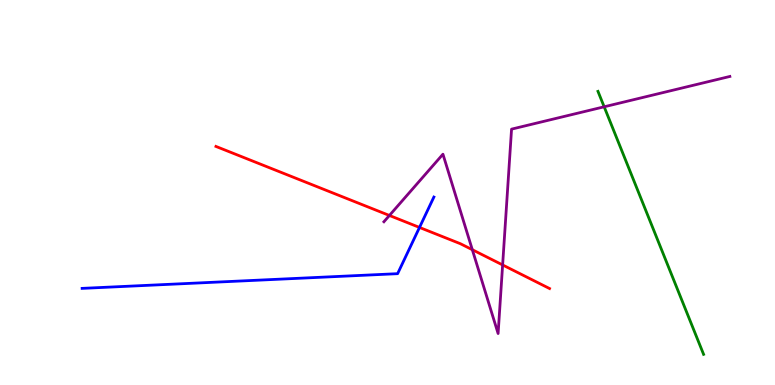[{'lines': ['blue', 'red'], 'intersections': [{'x': 5.41, 'y': 4.09}]}, {'lines': ['green', 'red'], 'intersections': []}, {'lines': ['purple', 'red'], 'intersections': [{'x': 5.02, 'y': 4.4}, {'x': 6.09, 'y': 3.51}, {'x': 6.49, 'y': 3.12}]}, {'lines': ['blue', 'green'], 'intersections': []}, {'lines': ['blue', 'purple'], 'intersections': []}, {'lines': ['green', 'purple'], 'intersections': [{'x': 7.8, 'y': 7.23}]}]